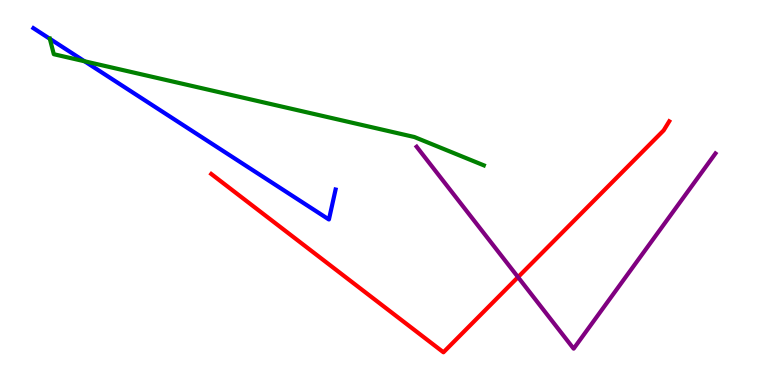[{'lines': ['blue', 'red'], 'intersections': []}, {'lines': ['green', 'red'], 'intersections': []}, {'lines': ['purple', 'red'], 'intersections': [{'x': 6.68, 'y': 2.8}]}, {'lines': ['blue', 'green'], 'intersections': [{'x': 0.643, 'y': 8.99}, {'x': 1.09, 'y': 8.41}]}, {'lines': ['blue', 'purple'], 'intersections': []}, {'lines': ['green', 'purple'], 'intersections': []}]